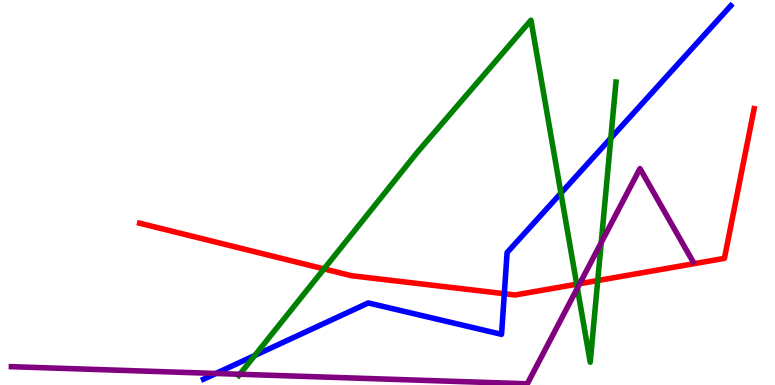[{'lines': ['blue', 'red'], 'intersections': [{'x': 6.51, 'y': 2.37}]}, {'lines': ['green', 'red'], 'intersections': [{'x': 4.18, 'y': 3.02}, {'x': 7.44, 'y': 2.62}, {'x': 7.71, 'y': 2.71}]}, {'lines': ['purple', 'red'], 'intersections': [{'x': 7.48, 'y': 2.63}]}, {'lines': ['blue', 'green'], 'intersections': [{'x': 3.29, 'y': 0.767}, {'x': 7.24, 'y': 4.98}, {'x': 7.88, 'y': 6.41}]}, {'lines': ['blue', 'purple'], 'intersections': [{'x': 2.79, 'y': 0.3}]}, {'lines': ['green', 'purple'], 'intersections': [{'x': 3.09, 'y': 0.279}, {'x': 7.45, 'y': 2.52}, {'x': 7.76, 'y': 3.7}]}]